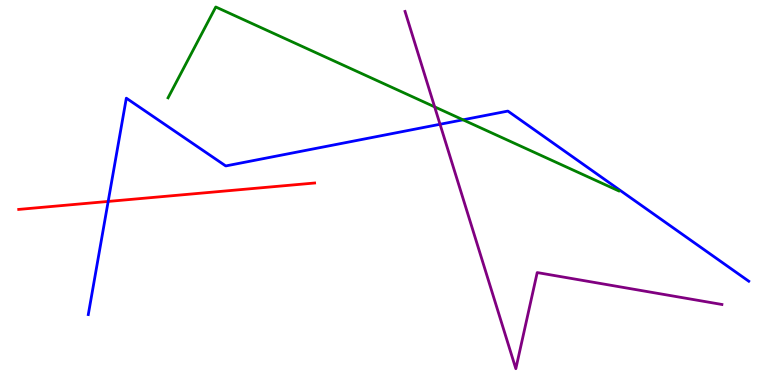[{'lines': ['blue', 'red'], 'intersections': [{'x': 1.4, 'y': 4.77}]}, {'lines': ['green', 'red'], 'intersections': []}, {'lines': ['purple', 'red'], 'intersections': []}, {'lines': ['blue', 'green'], 'intersections': [{'x': 5.97, 'y': 6.89}]}, {'lines': ['blue', 'purple'], 'intersections': [{'x': 5.68, 'y': 6.77}]}, {'lines': ['green', 'purple'], 'intersections': [{'x': 5.61, 'y': 7.22}]}]